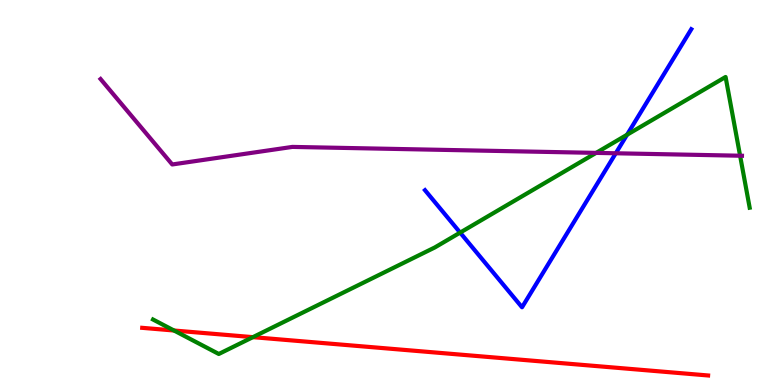[{'lines': ['blue', 'red'], 'intersections': []}, {'lines': ['green', 'red'], 'intersections': [{'x': 2.25, 'y': 1.42}, {'x': 3.26, 'y': 1.24}]}, {'lines': ['purple', 'red'], 'intersections': []}, {'lines': ['blue', 'green'], 'intersections': [{'x': 5.94, 'y': 3.96}, {'x': 8.09, 'y': 6.5}]}, {'lines': ['blue', 'purple'], 'intersections': [{'x': 7.95, 'y': 6.02}]}, {'lines': ['green', 'purple'], 'intersections': [{'x': 7.69, 'y': 6.03}, {'x': 9.55, 'y': 5.96}]}]